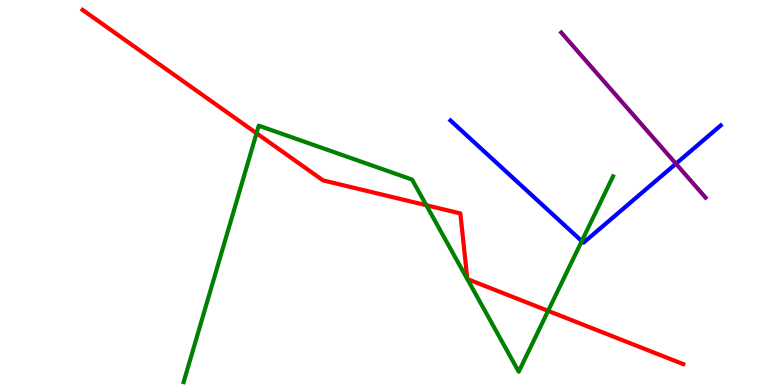[{'lines': ['blue', 'red'], 'intersections': []}, {'lines': ['green', 'red'], 'intersections': [{'x': 3.31, 'y': 6.54}, {'x': 5.5, 'y': 4.67}, {'x': 7.07, 'y': 1.93}]}, {'lines': ['purple', 'red'], 'intersections': []}, {'lines': ['blue', 'green'], 'intersections': [{'x': 7.51, 'y': 3.74}]}, {'lines': ['blue', 'purple'], 'intersections': [{'x': 8.72, 'y': 5.75}]}, {'lines': ['green', 'purple'], 'intersections': []}]